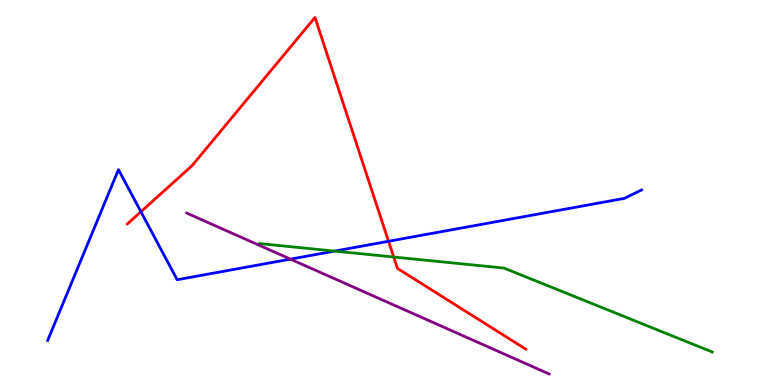[{'lines': ['blue', 'red'], 'intersections': [{'x': 1.82, 'y': 4.5}, {'x': 5.01, 'y': 3.73}]}, {'lines': ['green', 'red'], 'intersections': [{'x': 5.08, 'y': 3.32}]}, {'lines': ['purple', 'red'], 'intersections': []}, {'lines': ['blue', 'green'], 'intersections': [{'x': 4.32, 'y': 3.48}]}, {'lines': ['blue', 'purple'], 'intersections': [{'x': 3.75, 'y': 3.27}]}, {'lines': ['green', 'purple'], 'intersections': []}]